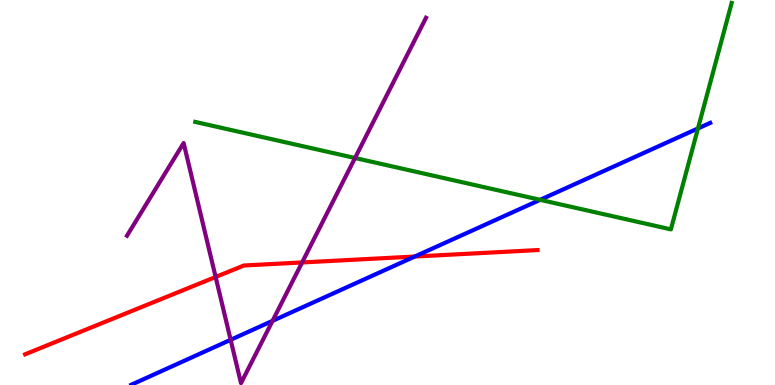[{'lines': ['blue', 'red'], 'intersections': [{'x': 5.35, 'y': 3.34}]}, {'lines': ['green', 'red'], 'intersections': []}, {'lines': ['purple', 'red'], 'intersections': [{'x': 2.78, 'y': 2.81}, {'x': 3.9, 'y': 3.18}]}, {'lines': ['blue', 'green'], 'intersections': [{'x': 6.97, 'y': 4.81}, {'x': 9.01, 'y': 6.66}]}, {'lines': ['blue', 'purple'], 'intersections': [{'x': 2.98, 'y': 1.17}, {'x': 3.52, 'y': 1.67}]}, {'lines': ['green', 'purple'], 'intersections': [{'x': 4.58, 'y': 5.9}]}]